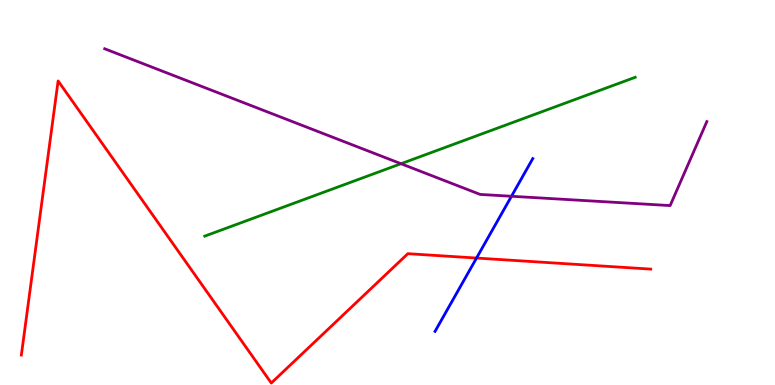[{'lines': ['blue', 'red'], 'intersections': [{'x': 6.15, 'y': 3.3}]}, {'lines': ['green', 'red'], 'intersections': []}, {'lines': ['purple', 'red'], 'intersections': []}, {'lines': ['blue', 'green'], 'intersections': []}, {'lines': ['blue', 'purple'], 'intersections': [{'x': 6.6, 'y': 4.9}]}, {'lines': ['green', 'purple'], 'intersections': [{'x': 5.17, 'y': 5.75}]}]